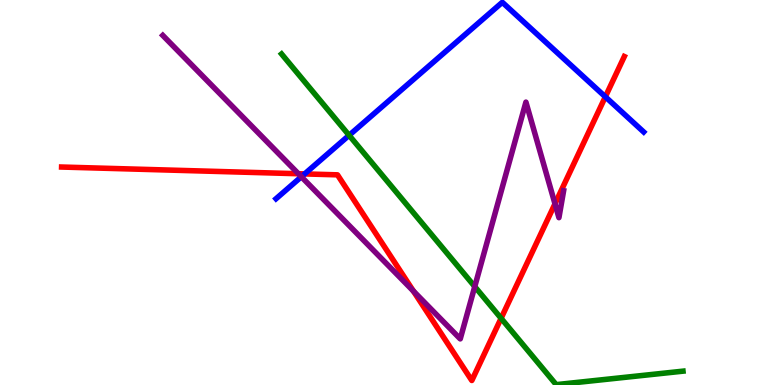[{'lines': ['blue', 'red'], 'intersections': [{'x': 3.93, 'y': 5.48}, {'x': 7.81, 'y': 7.49}]}, {'lines': ['green', 'red'], 'intersections': [{'x': 6.47, 'y': 1.73}]}, {'lines': ['purple', 'red'], 'intersections': [{'x': 3.85, 'y': 5.49}, {'x': 5.33, 'y': 2.44}, {'x': 7.16, 'y': 4.71}]}, {'lines': ['blue', 'green'], 'intersections': [{'x': 4.5, 'y': 6.49}]}, {'lines': ['blue', 'purple'], 'intersections': [{'x': 3.89, 'y': 5.41}]}, {'lines': ['green', 'purple'], 'intersections': [{'x': 6.13, 'y': 2.56}]}]